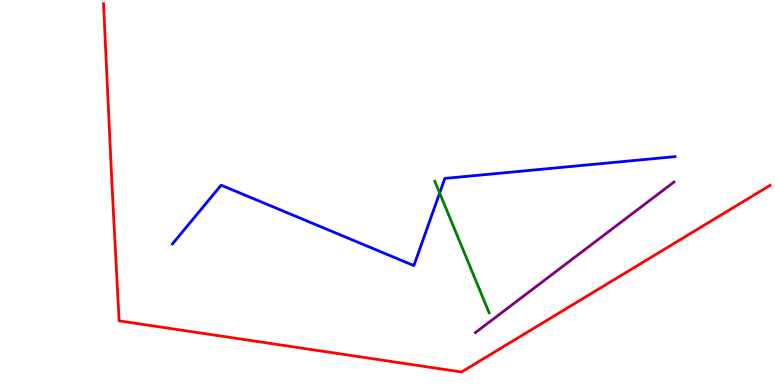[{'lines': ['blue', 'red'], 'intersections': []}, {'lines': ['green', 'red'], 'intersections': []}, {'lines': ['purple', 'red'], 'intersections': []}, {'lines': ['blue', 'green'], 'intersections': [{'x': 5.67, 'y': 4.99}]}, {'lines': ['blue', 'purple'], 'intersections': []}, {'lines': ['green', 'purple'], 'intersections': []}]